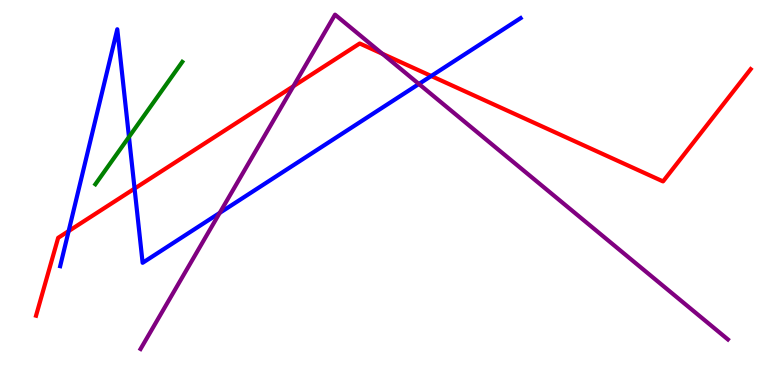[{'lines': ['blue', 'red'], 'intersections': [{'x': 0.886, 'y': 4.0}, {'x': 1.74, 'y': 5.1}, {'x': 5.56, 'y': 8.03}]}, {'lines': ['green', 'red'], 'intersections': []}, {'lines': ['purple', 'red'], 'intersections': [{'x': 3.79, 'y': 7.76}, {'x': 4.93, 'y': 8.6}]}, {'lines': ['blue', 'green'], 'intersections': [{'x': 1.66, 'y': 6.44}]}, {'lines': ['blue', 'purple'], 'intersections': [{'x': 2.83, 'y': 4.47}, {'x': 5.41, 'y': 7.82}]}, {'lines': ['green', 'purple'], 'intersections': []}]